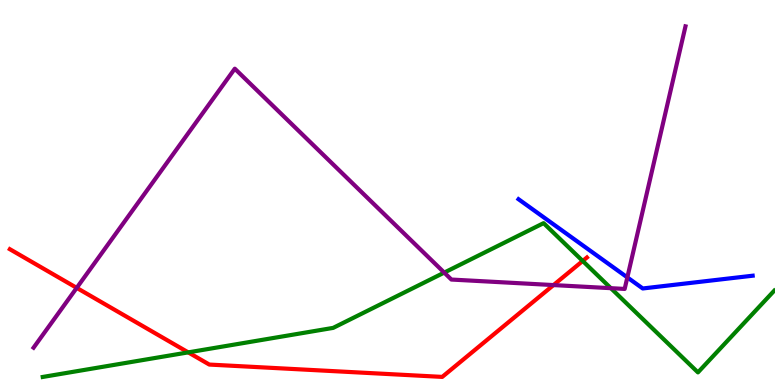[{'lines': ['blue', 'red'], 'intersections': []}, {'lines': ['green', 'red'], 'intersections': [{'x': 2.43, 'y': 0.847}, {'x': 7.52, 'y': 3.22}]}, {'lines': ['purple', 'red'], 'intersections': [{'x': 0.99, 'y': 2.52}, {'x': 7.14, 'y': 2.6}]}, {'lines': ['blue', 'green'], 'intersections': []}, {'lines': ['blue', 'purple'], 'intersections': [{'x': 8.09, 'y': 2.79}]}, {'lines': ['green', 'purple'], 'intersections': [{'x': 5.73, 'y': 2.92}, {'x': 7.88, 'y': 2.51}]}]